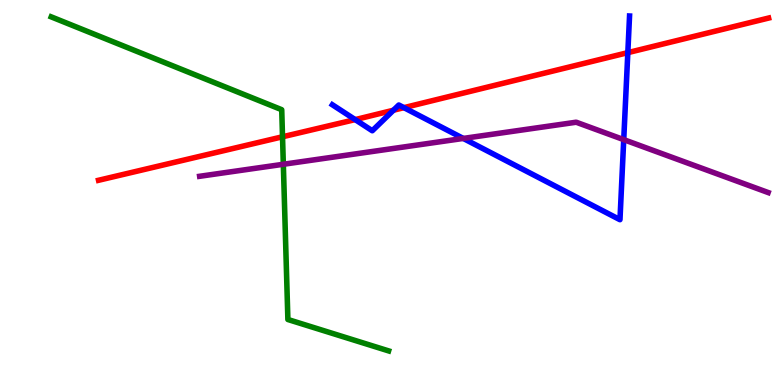[{'lines': ['blue', 'red'], 'intersections': [{'x': 4.58, 'y': 6.89}, {'x': 5.08, 'y': 7.14}, {'x': 5.21, 'y': 7.2}, {'x': 8.1, 'y': 8.63}]}, {'lines': ['green', 'red'], 'intersections': [{'x': 3.65, 'y': 6.45}]}, {'lines': ['purple', 'red'], 'intersections': []}, {'lines': ['blue', 'green'], 'intersections': []}, {'lines': ['blue', 'purple'], 'intersections': [{'x': 5.98, 'y': 6.4}, {'x': 8.05, 'y': 6.37}]}, {'lines': ['green', 'purple'], 'intersections': [{'x': 3.66, 'y': 5.73}]}]